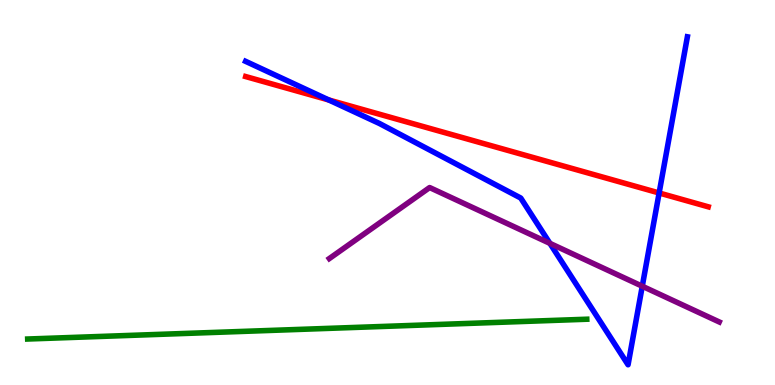[{'lines': ['blue', 'red'], 'intersections': [{'x': 4.24, 'y': 7.4}, {'x': 8.5, 'y': 4.99}]}, {'lines': ['green', 'red'], 'intersections': []}, {'lines': ['purple', 'red'], 'intersections': []}, {'lines': ['blue', 'green'], 'intersections': []}, {'lines': ['blue', 'purple'], 'intersections': [{'x': 7.1, 'y': 3.68}, {'x': 8.29, 'y': 2.57}]}, {'lines': ['green', 'purple'], 'intersections': []}]